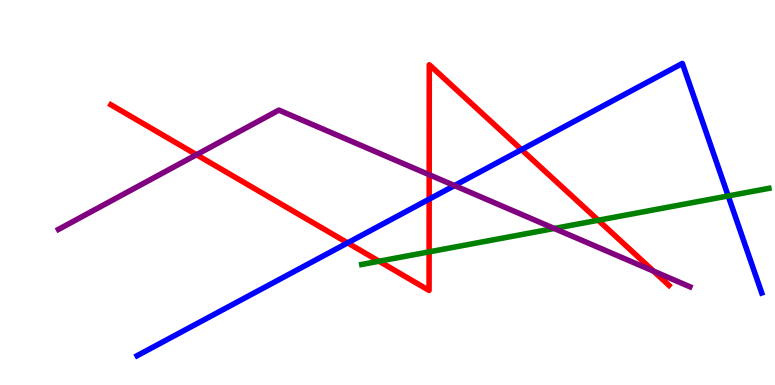[{'lines': ['blue', 'red'], 'intersections': [{'x': 4.49, 'y': 3.69}, {'x': 5.54, 'y': 4.83}, {'x': 6.73, 'y': 6.11}]}, {'lines': ['green', 'red'], 'intersections': [{'x': 4.89, 'y': 3.21}, {'x': 5.54, 'y': 3.46}, {'x': 7.72, 'y': 4.28}]}, {'lines': ['purple', 'red'], 'intersections': [{'x': 2.54, 'y': 5.98}, {'x': 5.54, 'y': 5.46}, {'x': 8.43, 'y': 2.96}]}, {'lines': ['blue', 'green'], 'intersections': [{'x': 9.4, 'y': 4.91}]}, {'lines': ['blue', 'purple'], 'intersections': [{'x': 5.86, 'y': 5.18}]}, {'lines': ['green', 'purple'], 'intersections': [{'x': 7.15, 'y': 4.07}]}]